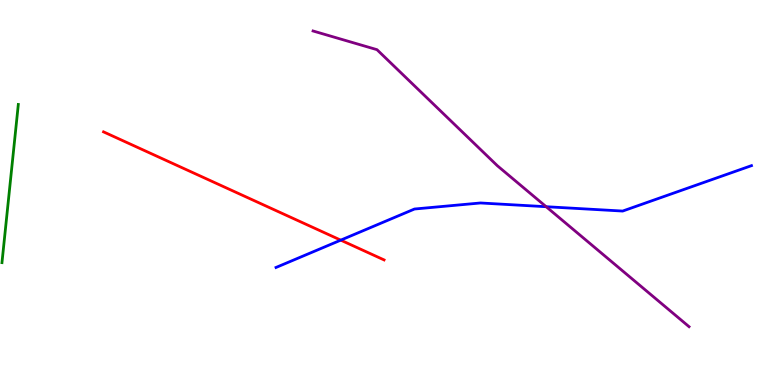[{'lines': ['blue', 'red'], 'intersections': [{'x': 4.4, 'y': 3.76}]}, {'lines': ['green', 'red'], 'intersections': []}, {'lines': ['purple', 'red'], 'intersections': []}, {'lines': ['blue', 'green'], 'intersections': []}, {'lines': ['blue', 'purple'], 'intersections': [{'x': 7.05, 'y': 4.63}]}, {'lines': ['green', 'purple'], 'intersections': []}]